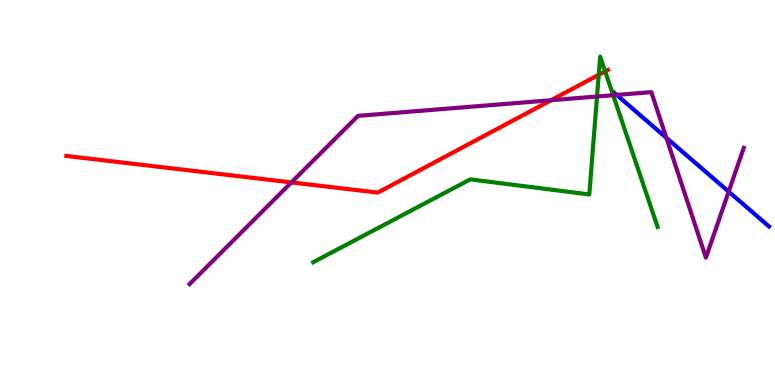[{'lines': ['blue', 'red'], 'intersections': []}, {'lines': ['green', 'red'], 'intersections': [{'x': 7.73, 'y': 8.06}, {'x': 7.81, 'y': 8.15}]}, {'lines': ['purple', 'red'], 'intersections': [{'x': 3.76, 'y': 5.26}, {'x': 7.11, 'y': 7.4}]}, {'lines': ['blue', 'green'], 'intersections': []}, {'lines': ['blue', 'purple'], 'intersections': [{'x': 7.96, 'y': 7.53}, {'x': 8.6, 'y': 6.42}, {'x': 9.4, 'y': 5.02}]}, {'lines': ['green', 'purple'], 'intersections': [{'x': 7.7, 'y': 7.49}, {'x': 7.91, 'y': 7.53}]}]